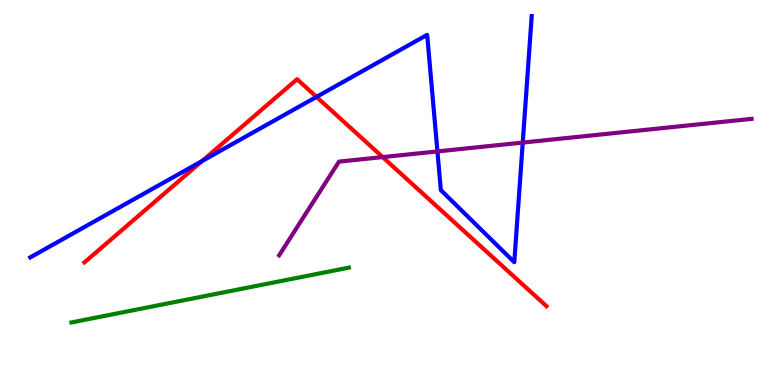[{'lines': ['blue', 'red'], 'intersections': [{'x': 2.61, 'y': 5.82}, {'x': 4.08, 'y': 7.48}]}, {'lines': ['green', 'red'], 'intersections': []}, {'lines': ['purple', 'red'], 'intersections': [{'x': 4.94, 'y': 5.92}]}, {'lines': ['blue', 'green'], 'intersections': []}, {'lines': ['blue', 'purple'], 'intersections': [{'x': 5.64, 'y': 6.07}, {'x': 6.75, 'y': 6.3}]}, {'lines': ['green', 'purple'], 'intersections': []}]